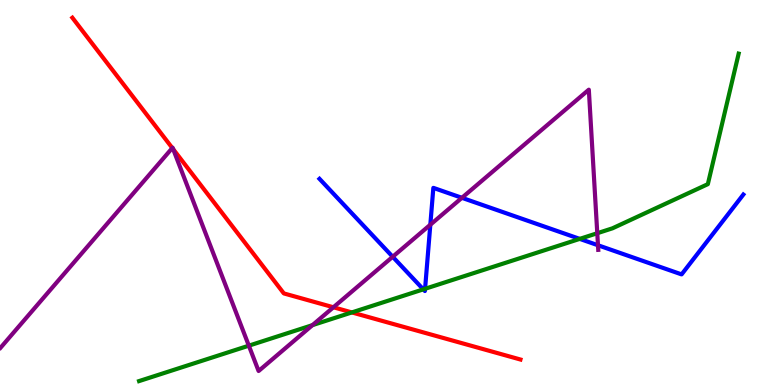[{'lines': ['blue', 'red'], 'intersections': []}, {'lines': ['green', 'red'], 'intersections': [{'x': 4.54, 'y': 1.89}]}, {'lines': ['purple', 'red'], 'intersections': [{'x': 2.22, 'y': 6.16}, {'x': 2.23, 'y': 6.13}, {'x': 4.3, 'y': 2.02}]}, {'lines': ['blue', 'green'], 'intersections': [{'x': 5.46, 'y': 2.48}, {'x': 5.48, 'y': 2.5}, {'x': 7.48, 'y': 3.8}]}, {'lines': ['blue', 'purple'], 'intersections': [{'x': 5.07, 'y': 3.33}, {'x': 5.55, 'y': 4.16}, {'x': 5.96, 'y': 4.86}, {'x': 7.72, 'y': 3.63}]}, {'lines': ['green', 'purple'], 'intersections': [{'x': 3.21, 'y': 1.02}, {'x': 4.03, 'y': 1.55}, {'x': 7.71, 'y': 3.94}]}]